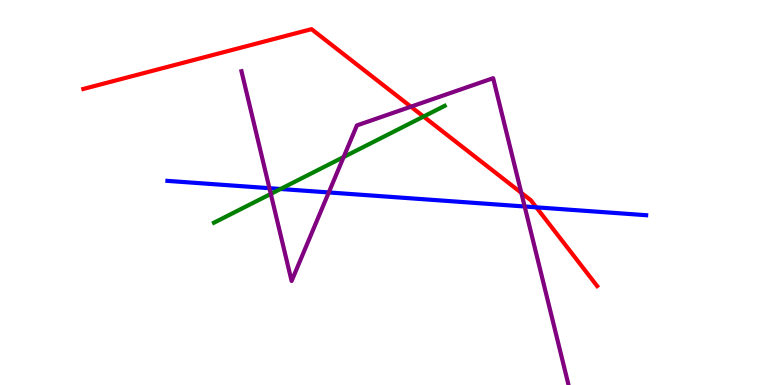[{'lines': ['blue', 'red'], 'intersections': [{'x': 6.92, 'y': 4.61}]}, {'lines': ['green', 'red'], 'intersections': [{'x': 5.47, 'y': 6.97}]}, {'lines': ['purple', 'red'], 'intersections': [{'x': 5.3, 'y': 7.23}, {'x': 6.73, 'y': 4.99}]}, {'lines': ['blue', 'green'], 'intersections': [{'x': 3.62, 'y': 5.09}]}, {'lines': ['blue', 'purple'], 'intersections': [{'x': 3.48, 'y': 5.11}, {'x': 4.24, 'y': 5.0}, {'x': 6.77, 'y': 4.64}]}, {'lines': ['green', 'purple'], 'intersections': [{'x': 3.49, 'y': 4.96}, {'x': 4.43, 'y': 5.92}]}]